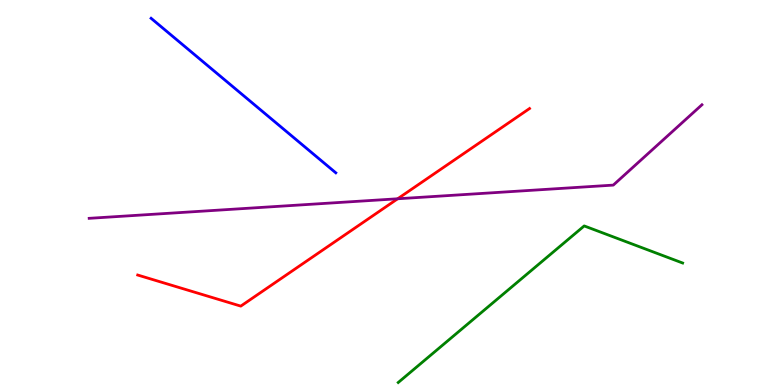[{'lines': ['blue', 'red'], 'intersections': []}, {'lines': ['green', 'red'], 'intersections': []}, {'lines': ['purple', 'red'], 'intersections': [{'x': 5.13, 'y': 4.84}]}, {'lines': ['blue', 'green'], 'intersections': []}, {'lines': ['blue', 'purple'], 'intersections': []}, {'lines': ['green', 'purple'], 'intersections': []}]